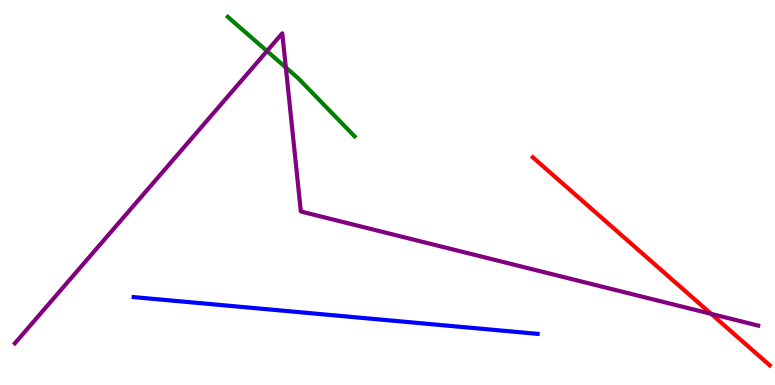[{'lines': ['blue', 'red'], 'intersections': []}, {'lines': ['green', 'red'], 'intersections': []}, {'lines': ['purple', 'red'], 'intersections': [{'x': 9.18, 'y': 1.85}]}, {'lines': ['blue', 'green'], 'intersections': []}, {'lines': ['blue', 'purple'], 'intersections': []}, {'lines': ['green', 'purple'], 'intersections': [{'x': 3.45, 'y': 8.67}, {'x': 3.69, 'y': 8.25}]}]